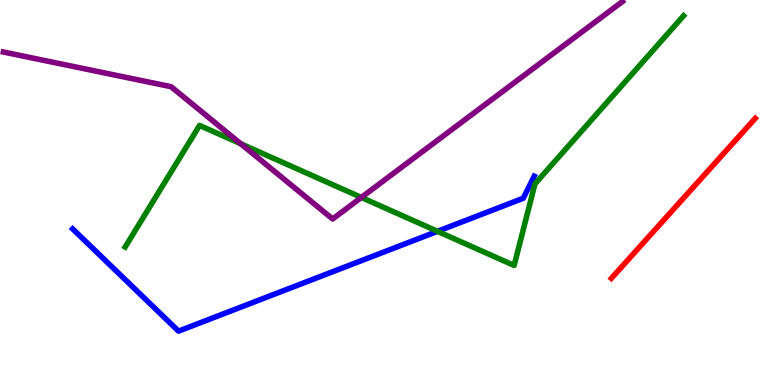[{'lines': ['blue', 'red'], 'intersections': []}, {'lines': ['green', 'red'], 'intersections': []}, {'lines': ['purple', 'red'], 'intersections': []}, {'lines': ['blue', 'green'], 'intersections': [{'x': 5.65, 'y': 3.99}]}, {'lines': ['blue', 'purple'], 'intersections': []}, {'lines': ['green', 'purple'], 'intersections': [{'x': 3.11, 'y': 6.27}, {'x': 4.66, 'y': 4.87}]}]